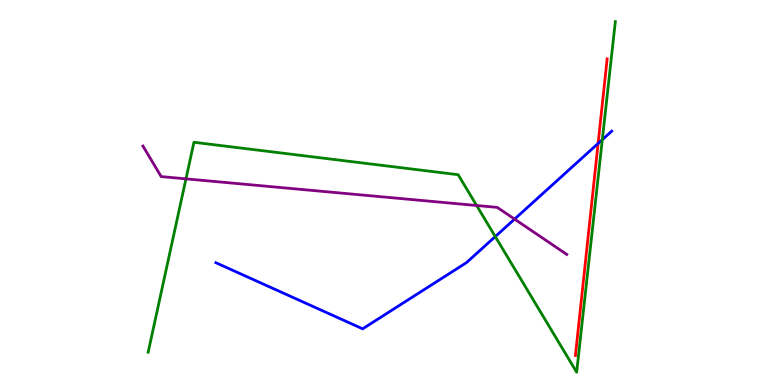[{'lines': ['blue', 'red'], 'intersections': [{'x': 7.72, 'y': 6.27}]}, {'lines': ['green', 'red'], 'intersections': []}, {'lines': ['purple', 'red'], 'intersections': []}, {'lines': ['blue', 'green'], 'intersections': [{'x': 6.39, 'y': 3.86}, {'x': 7.77, 'y': 6.37}]}, {'lines': ['blue', 'purple'], 'intersections': [{'x': 6.64, 'y': 4.31}]}, {'lines': ['green', 'purple'], 'intersections': [{'x': 2.4, 'y': 5.35}, {'x': 6.15, 'y': 4.66}]}]